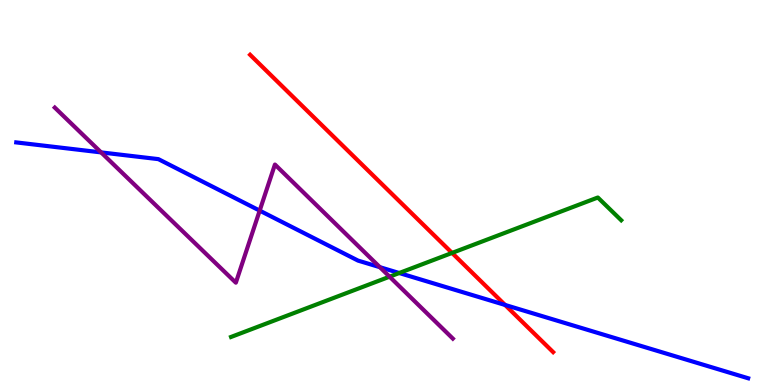[{'lines': ['blue', 'red'], 'intersections': [{'x': 6.52, 'y': 2.08}]}, {'lines': ['green', 'red'], 'intersections': [{'x': 5.83, 'y': 3.43}]}, {'lines': ['purple', 'red'], 'intersections': []}, {'lines': ['blue', 'green'], 'intersections': [{'x': 5.15, 'y': 2.91}]}, {'lines': ['blue', 'purple'], 'intersections': [{'x': 1.3, 'y': 6.04}, {'x': 3.35, 'y': 4.53}, {'x': 4.9, 'y': 3.06}]}, {'lines': ['green', 'purple'], 'intersections': [{'x': 5.03, 'y': 2.81}]}]